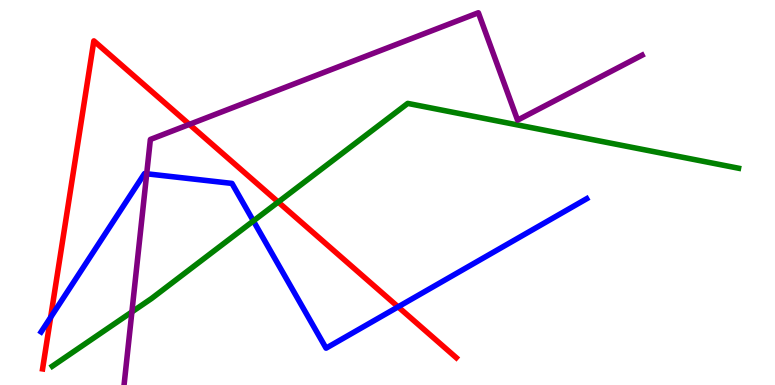[{'lines': ['blue', 'red'], 'intersections': [{'x': 0.653, 'y': 1.76}, {'x': 5.14, 'y': 2.03}]}, {'lines': ['green', 'red'], 'intersections': [{'x': 3.59, 'y': 4.75}]}, {'lines': ['purple', 'red'], 'intersections': [{'x': 2.44, 'y': 6.77}]}, {'lines': ['blue', 'green'], 'intersections': [{'x': 3.27, 'y': 4.26}]}, {'lines': ['blue', 'purple'], 'intersections': [{'x': 1.89, 'y': 5.49}]}, {'lines': ['green', 'purple'], 'intersections': [{'x': 1.7, 'y': 1.9}]}]